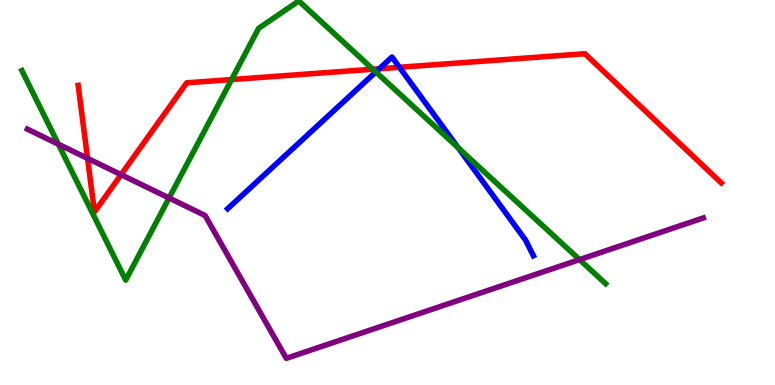[{'lines': ['blue', 'red'], 'intersections': [{'x': 4.89, 'y': 8.21}, {'x': 5.15, 'y': 8.25}]}, {'lines': ['green', 'red'], 'intersections': [{'x': 2.99, 'y': 7.93}, {'x': 4.81, 'y': 8.2}]}, {'lines': ['purple', 'red'], 'intersections': [{'x': 1.13, 'y': 5.89}, {'x': 1.56, 'y': 5.46}]}, {'lines': ['blue', 'green'], 'intersections': [{'x': 4.85, 'y': 8.13}, {'x': 5.91, 'y': 6.16}]}, {'lines': ['blue', 'purple'], 'intersections': []}, {'lines': ['green', 'purple'], 'intersections': [{'x': 0.753, 'y': 6.25}, {'x': 2.18, 'y': 4.86}, {'x': 7.48, 'y': 3.26}]}]